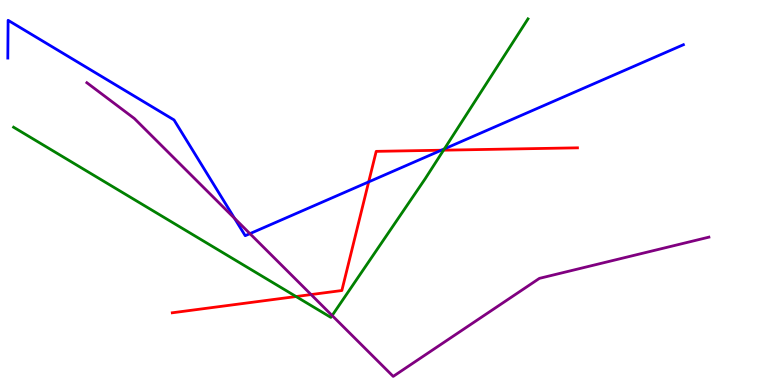[{'lines': ['blue', 'red'], 'intersections': [{'x': 4.76, 'y': 5.28}, {'x': 5.69, 'y': 6.1}]}, {'lines': ['green', 'red'], 'intersections': [{'x': 3.82, 'y': 2.3}, {'x': 5.72, 'y': 6.1}]}, {'lines': ['purple', 'red'], 'intersections': [{'x': 4.01, 'y': 2.35}]}, {'lines': ['blue', 'green'], 'intersections': [{'x': 5.73, 'y': 6.13}]}, {'lines': ['blue', 'purple'], 'intersections': [{'x': 3.03, 'y': 4.33}, {'x': 3.22, 'y': 3.93}]}, {'lines': ['green', 'purple'], 'intersections': [{'x': 4.29, 'y': 1.8}]}]